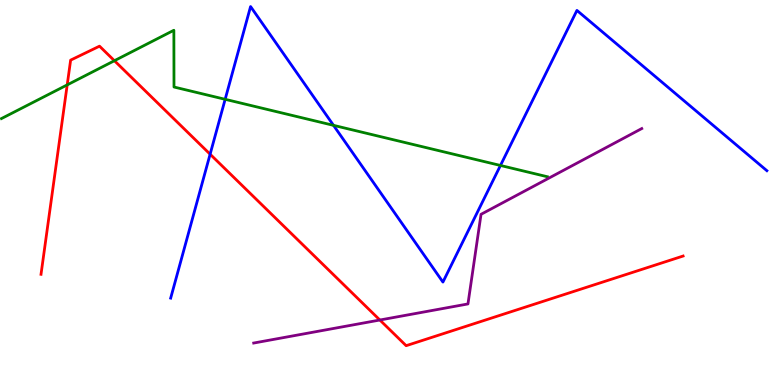[{'lines': ['blue', 'red'], 'intersections': [{'x': 2.71, 'y': 5.99}]}, {'lines': ['green', 'red'], 'intersections': [{'x': 0.867, 'y': 7.8}, {'x': 1.48, 'y': 8.42}]}, {'lines': ['purple', 'red'], 'intersections': [{'x': 4.9, 'y': 1.69}]}, {'lines': ['blue', 'green'], 'intersections': [{'x': 2.91, 'y': 7.42}, {'x': 4.3, 'y': 6.74}, {'x': 6.46, 'y': 5.7}]}, {'lines': ['blue', 'purple'], 'intersections': []}, {'lines': ['green', 'purple'], 'intersections': []}]